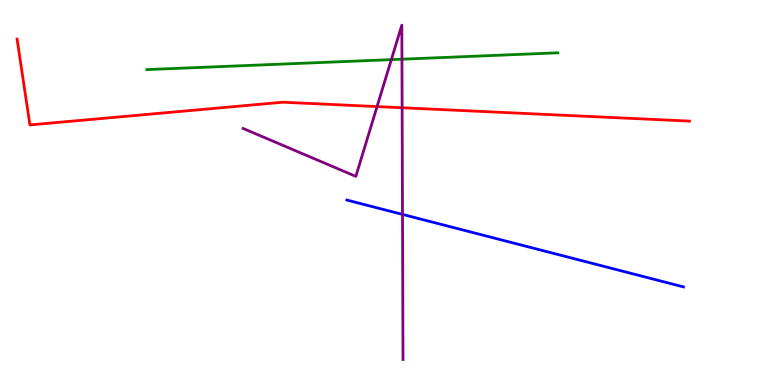[{'lines': ['blue', 'red'], 'intersections': []}, {'lines': ['green', 'red'], 'intersections': []}, {'lines': ['purple', 'red'], 'intersections': [{'x': 4.87, 'y': 7.23}, {'x': 5.19, 'y': 7.2}]}, {'lines': ['blue', 'green'], 'intersections': []}, {'lines': ['blue', 'purple'], 'intersections': [{'x': 5.19, 'y': 4.43}]}, {'lines': ['green', 'purple'], 'intersections': [{'x': 5.05, 'y': 8.45}, {'x': 5.19, 'y': 8.46}]}]